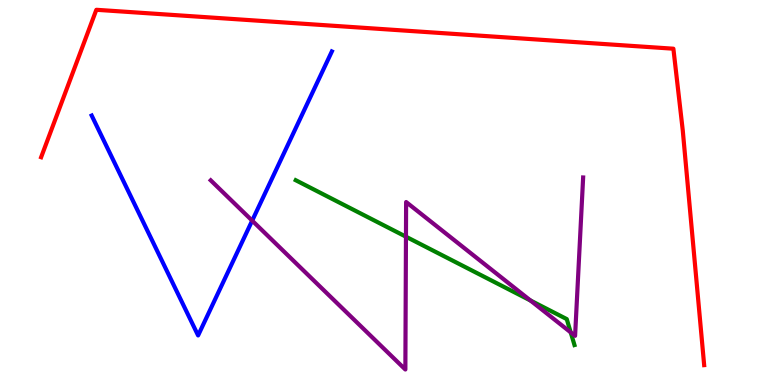[{'lines': ['blue', 'red'], 'intersections': []}, {'lines': ['green', 'red'], 'intersections': []}, {'lines': ['purple', 'red'], 'intersections': []}, {'lines': ['blue', 'green'], 'intersections': []}, {'lines': ['blue', 'purple'], 'intersections': [{'x': 3.25, 'y': 4.27}]}, {'lines': ['green', 'purple'], 'intersections': [{'x': 5.24, 'y': 3.85}, {'x': 6.84, 'y': 2.2}, {'x': 7.36, 'y': 1.37}]}]